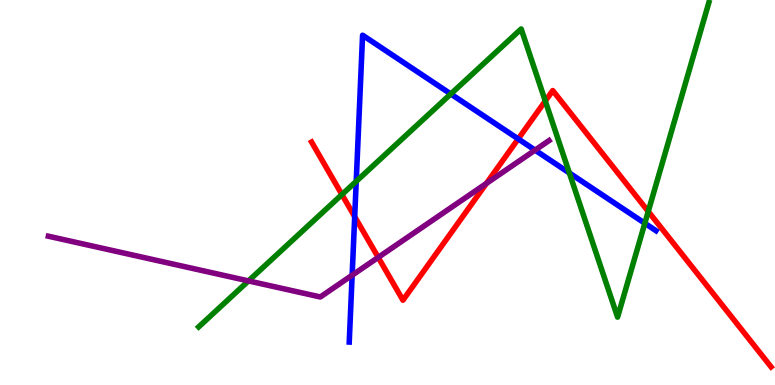[{'lines': ['blue', 'red'], 'intersections': [{'x': 4.58, 'y': 4.37}, {'x': 6.69, 'y': 6.39}]}, {'lines': ['green', 'red'], 'intersections': [{'x': 4.41, 'y': 4.95}, {'x': 7.04, 'y': 7.38}, {'x': 8.36, 'y': 4.51}]}, {'lines': ['purple', 'red'], 'intersections': [{'x': 4.88, 'y': 3.31}, {'x': 6.28, 'y': 5.24}]}, {'lines': ['blue', 'green'], 'intersections': [{'x': 4.6, 'y': 5.29}, {'x': 5.82, 'y': 7.56}, {'x': 7.35, 'y': 5.51}, {'x': 8.32, 'y': 4.2}]}, {'lines': ['blue', 'purple'], 'intersections': [{'x': 4.54, 'y': 2.85}, {'x': 6.9, 'y': 6.1}]}, {'lines': ['green', 'purple'], 'intersections': [{'x': 3.21, 'y': 2.7}]}]